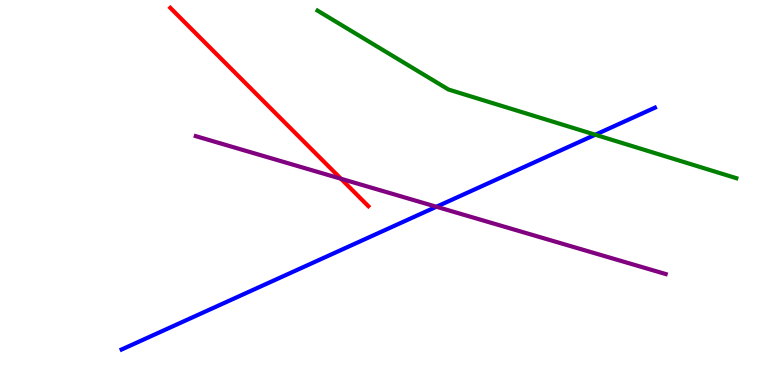[{'lines': ['blue', 'red'], 'intersections': []}, {'lines': ['green', 'red'], 'intersections': []}, {'lines': ['purple', 'red'], 'intersections': [{'x': 4.4, 'y': 5.36}]}, {'lines': ['blue', 'green'], 'intersections': [{'x': 7.68, 'y': 6.5}]}, {'lines': ['blue', 'purple'], 'intersections': [{'x': 5.63, 'y': 4.63}]}, {'lines': ['green', 'purple'], 'intersections': []}]